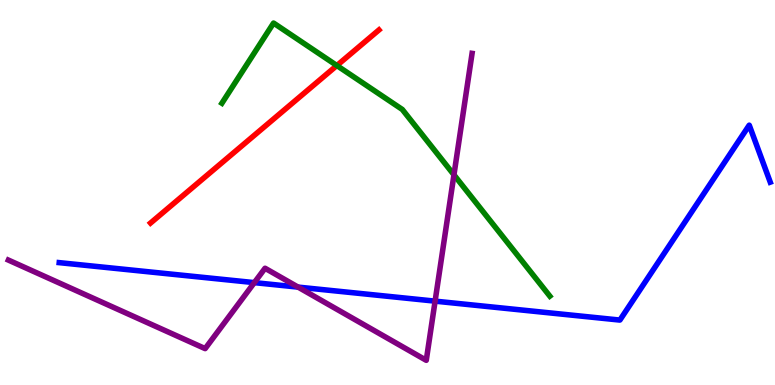[{'lines': ['blue', 'red'], 'intersections': []}, {'lines': ['green', 'red'], 'intersections': [{'x': 4.35, 'y': 8.3}]}, {'lines': ['purple', 'red'], 'intersections': []}, {'lines': ['blue', 'green'], 'intersections': []}, {'lines': ['blue', 'purple'], 'intersections': [{'x': 3.28, 'y': 2.66}, {'x': 3.85, 'y': 2.54}, {'x': 5.61, 'y': 2.18}]}, {'lines': ['green', 'purple'], 'intersections': [{'x': 5.86, 'y': 5.46}]}]